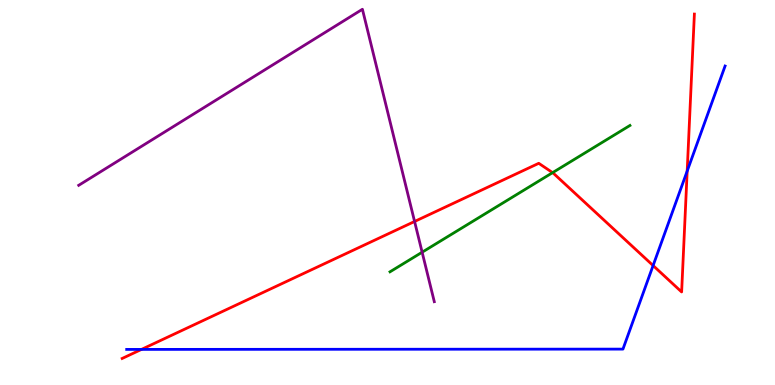[{'lines': ['blue', 'red'], 'intersections': [{'x': 1.83, 'y': 0.924}, {'x': 8.43, 'y': 3.1}, {'x': 8.87, 'y': 5.56}]}, {'lines': ['green', 'red'], 'intersections': [{'x': 7.13, 'y': 5.52}]}, {'lines': ['purple', 'red'], 'intersections': [{'x': 5.35, 'y': 4.25}]}, {'lines': ['blue', 'green'], 'intersections': []}, {'lines': ['blue', 'purple'], 'intersections': []}, {'lines': ['green', 'purple'], 'intersections': [{'x': 5.45, 'y': 3.45}]}]